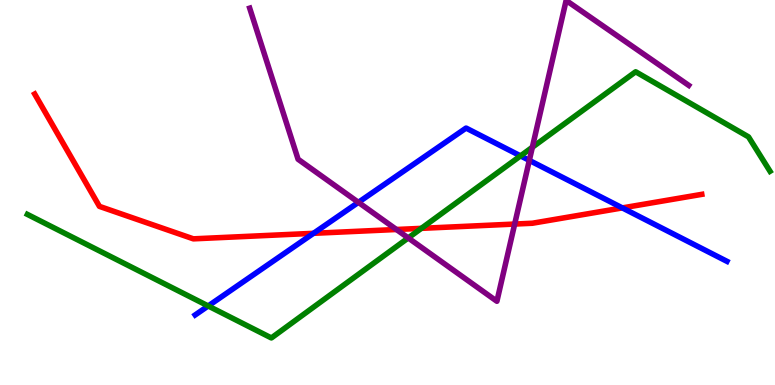[{'lines': ['blue', 'red'], 'intersections': [{'x': 4.05, 'y': 3.94}, {'x': 8.03, 'y': 4.6}]}, {'lines': ['green', 'red'], 'intersections': [{'x': 5.44, 'y': 4.07}]}, {'lines': ['purple', 'red'], 'intersections': [{'x': 5.12, 'y': 4.04}, {'x': 6.64, 'y': 4.18}]}, {'lines': ['blue', 'green'], 'intersections': [{'x': 2.69, 'y': 2.05}, {'x': 6.72, 'y': 5.95}]}, {'lines': ['blue', 'purple'], 'intersections': [{'x': 4.62, 'y': 4.74}, {'x': 6.83, 'y': 5.83}]}, {'lines': ['green', 'purple'], 'intersections': [{'x': 5.27, 'y': 3.82}, {'x': 6.87, 'y': 6.18}]}]